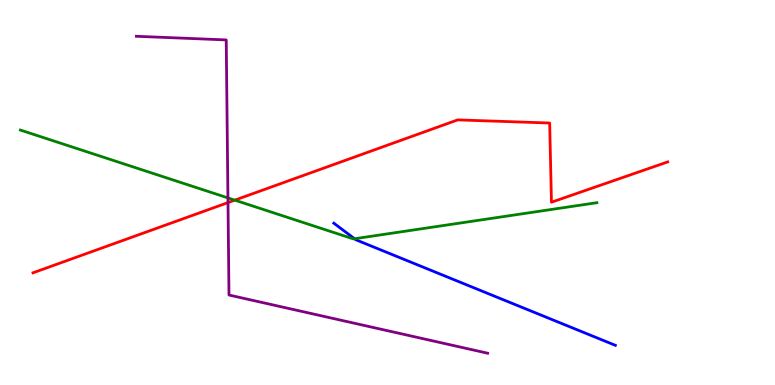[{'lines': ['blue', 'red'], 'intersections': []}, {'lines': ['green', 'red'], 'intersections': [{'x': 3.03, 'y': 4.8}]}, {'lines': ['purple', 'red'], 'intersections': [{'x': 2.94, 'y': 4.74}]}, {'lines': ['blue', 'green'], 'intersections': [{'x': 4.57, 'y': 3.8}]}, {'lines': ['blue', 'purple'], 'intersections': []}, {'lines': ['green', 'purple'], 'intersections': [{'x': 2.94, 'y': 4.86}]}]